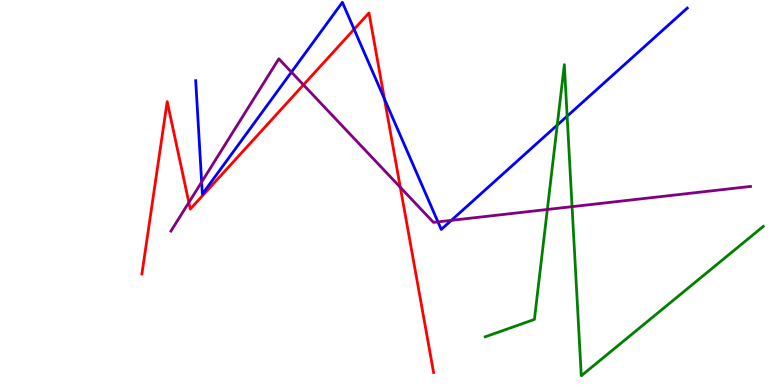[{'lines': ['blue', 'red'], 'intersections': [{'x': 4.57, 'y': 9.24}, {'x': 4.96, 'y': 7.43}]}, {'lines': ['green', 'red'], 'intersections': []}, {'lines': ['purple', 'red'], 'intersections': [{'x': 2.44, 'y': 4.74}, {'x': 3.92, 'y': 7.8}, {'x': 5.17, 'y': 5.13}]}, {'lines': ['blue', 'green'], 'intersections': [{'x': 7.19, 'y': 6.75}, {'x': 7.32, 'y': 6.98}]}, {'lines': ['blue', 'purple'], 'intersections': [{'x': 2.6, 'y': 5.27}, {'x': 3.76, 'y': 8.13}, {'x': 5.65, 'y': 4.24}, {'x': 5.82, 'y': 4.28}]}, {'lines': ['green', 'purple'], 'intersections': [{'x': 7.06, 'y': 4.56}, {'x': 7.38, 'y': 4.63}]}]